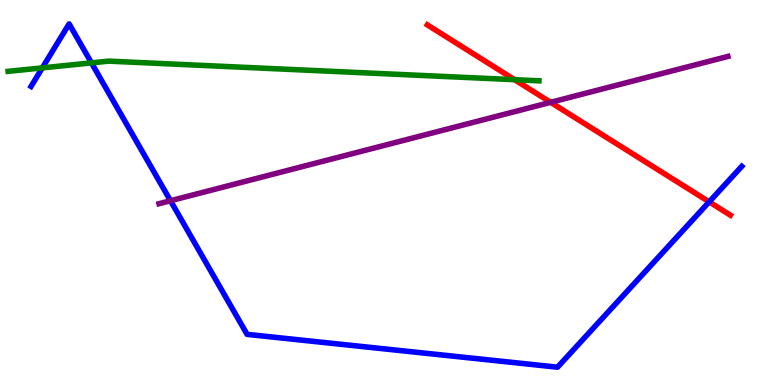[{'lines': ['blue', 'red'], 'intersections': [{'x': 9.15, 'y': 4.76}]}, {'lines': ['green', 'red'], 'intersections': [{'x': 6.64, 'y': 7.93}]}, {'lines': ['purple', 'red'], 'intersections': [{'x': 7.11, 'y': 7.34}]}, {'lines': ['blue', 'green'], 'intersections': [{'x': 0.546, 'y': 8.24}, {'x': 1.18, 'y': 8.37}]}, {'lines': ['blue', 'purple'], 'intersections': [{'x': 2.2, 'y': 4.79}]}, {'lines': ['green', 'purple'], 'intersections': []}]